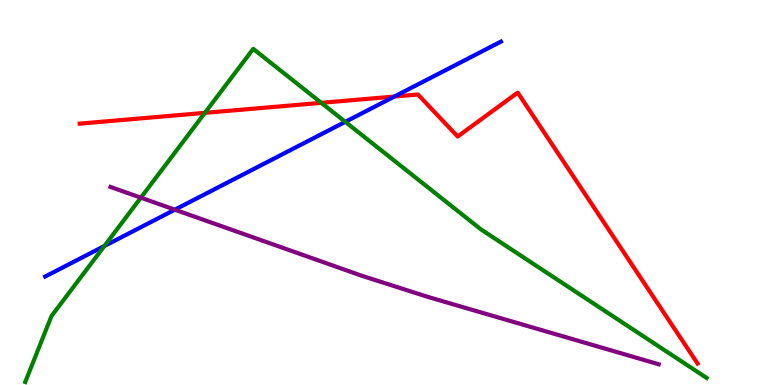[{'lines': ['blue', 'red'], 'intersections': [{'x': 5.09, 'y': 7.49}]}, {'lines': ['green', 'red'], 'intersections': [{'x': 2.64, 'y': 7.07}, {'x': 4.15, 'y': 7.33}]}, {'lines': ['purple', 'red'], 'intersections': []}, {'lines': ['blue', 'green'], 'intersections': [{'x': 1.35, 'y': 3.61}, {'x': 4.46, 'y': 6.84}]}, {'lines': ['blue', 'purple'], 'intersections': [{'x': 2.26, 'y': 4.55}]}, {'lines': ['green', 'purple'], 'intersections': [{'x': 1.82, 'y': 4.87}]}]